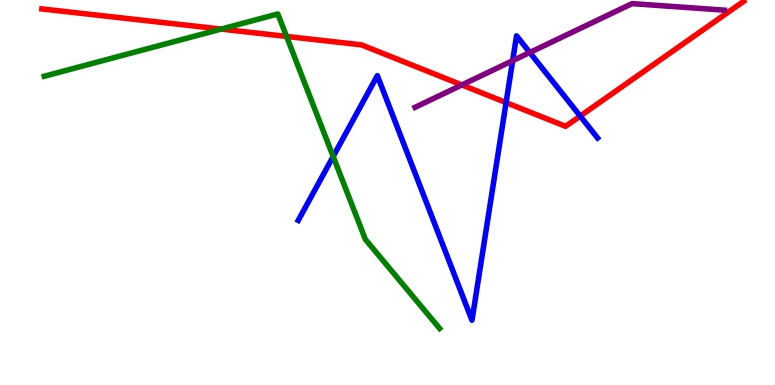[{'lines': ['blue', 'red'], 'intersections': [{'x': 6.53, 'y': 7.34}, {'x': 7.49, 'y': 6.98}]}, {'lines': ['green', 'red'], 'intersections': [{'x': 2.85, 'y': 9.24}, {'x': 3.7, 'y': 9.05}]}, {'lines': ['purple', 'red'], 'intersections': [{'x': 5.96, 'y': 7.79}]}, {'lines': ['blue', 'green'], 'intersections': [{'x': 4.3, 'y': 5.94}]}, {'lines': ['blue', 'purple'], 'intersections': [{'x': 6.61, 'y': 8.42}, {'x': 6.84, 'y': 8.64}]}, {'lines': ['green', 'purple'], 'intersections': []}]